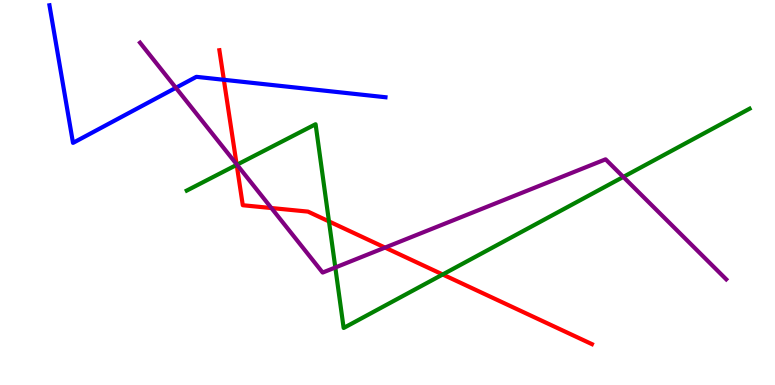[{'lines': ['blue', 'red'], 'intersections': [{'x': 2.89, 'y': 7.93}]}, {'lines': ['green', 'red'], 'intersections': [{'x': 3.05, 'y': 5.72}, {'x': 4.24, 'y': 4.25}, {'x': 5.71, 'y': 2.87}]}, {'lines': ['purple', 'red'], 'intersections': [{'x': 3.05, 'y': 5.73}, {'x': 3.5, 'y': 4.6}, {'x': 4.97, 'y': 3.57}]}, {'lines': ['blue', 'green'], 'intersections': []}, {'lines': ['blue', 'purple'], 'intersections': [{'x': 2.27, 'y': 7.72}]}, {'lines': ['green', 'purple'], 'intersections': [{'x': 3.06, 'y': 5.72}, {'x': 4.33, 'y': 3.05}, {'x': 8.04, 'y': 5.4}]}]